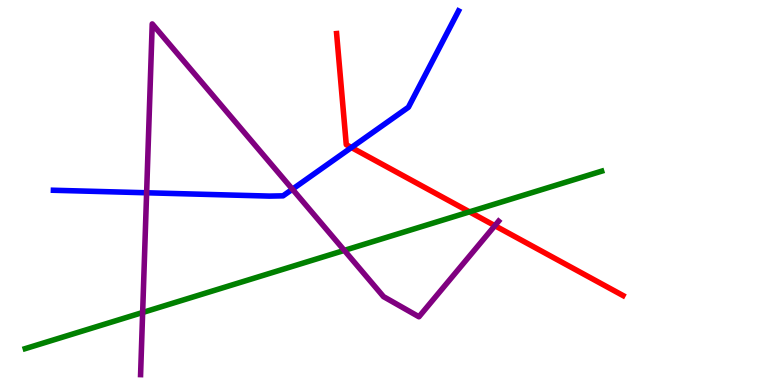[{'lines': ['blue', 'red'], 'intersections': [{'x': 4.53, 'y': 6.17}]}, {'lines': ['green', 'red'], 'intersections': [{'x': 6.06, 'y': 4.5}]}, {'lines': ['purple', 'red'], 'intersections': [{'x': 6.39, 'y': 4.14}]}, {'lines': ['blue', 'green'], 'intersections': []}, {'lines': ['blue', 'purple'], 'intersections': [{'x': 1.89, 'y': 4.99}, {'x': 3.77, 'y': 5.09}]}, {'lines': ['green', 'purple'], 'intersections': [{'x': 1.84, 'y': 1.88}, {'x': 4.44, 'y': 3.5}]}]